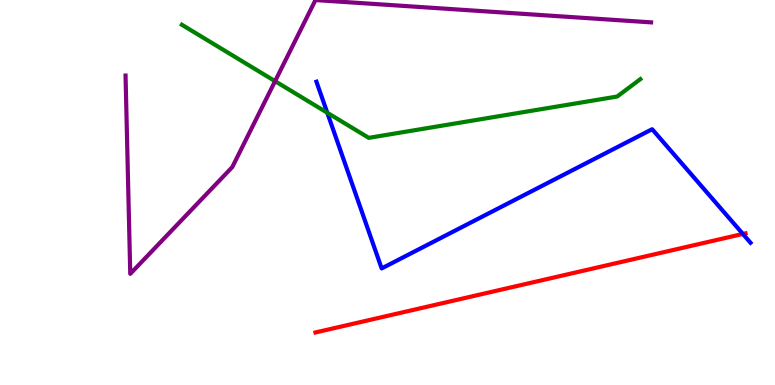[{'lines': ['blue', 'red'], 'intersections': [{'x': 9.59, 'y': 3.92}]}, {'lines': ['green', 'red'], 'intersections': []}, {'lines': ['purple', 'red'], 'intersections': []}, {'lines': ['blue', 'green'], 'intersections': [{'x': 4.22, 'y': 7.07}]}, {'lines': ['blue', 'purple'], 'intersections': []}, {'lines': ['green', 'purple'], 'intersections': [{'x': 3.55, 'y': 7.89}]}]